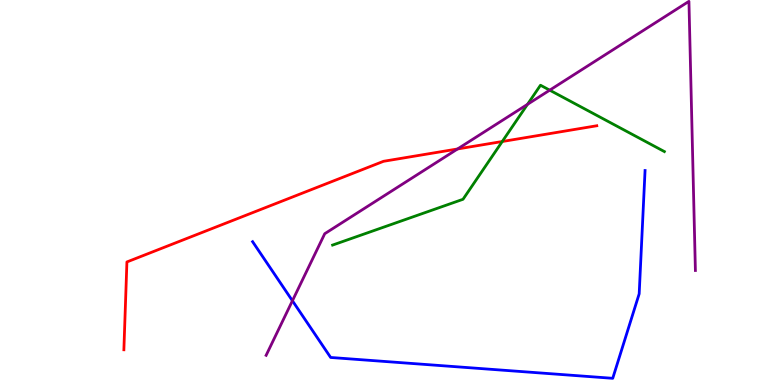[{'lines': ['blue', 'red'], 'intersections': []}, {'lines': ['green', 'red'], 'intersections': [{'x': 6.48, 'y': 6.32}]}, {'lines': ['purple', 'red'], 'intersections': [{'x': 5.9, 'y': 6.13}]}, {'lines': ['blue', 'green'], 'intersections': []}, {'lines': ['blue', 'purple'], 'intersections': [{'x': 3.77, 'y': 2.19}]}, {'lines': ['green', 'purple'], 'intersections': [{'x': 6.81, 'y': 7.29}, {'x': 7.09, 'y': 7.66}]}]